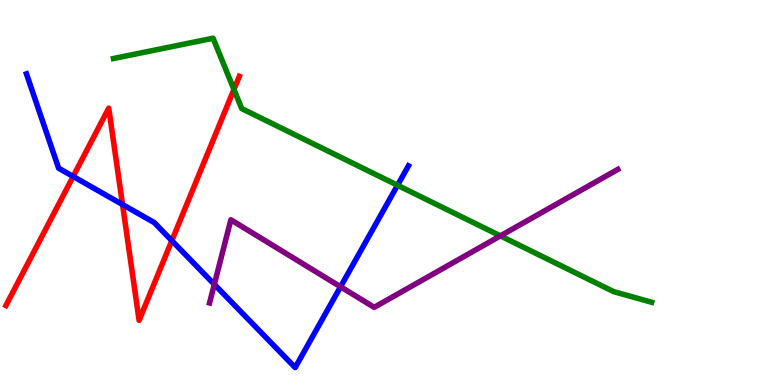[{'lines': ['blue', 'red'], 'intersections': [{'x': 0.944, 'y': 5.42}, {'x': 1.58, 'y': 4.69}, {'x': 2.22, 'y': 3.75}]}, {'lines': ['green', 'red'], 'intersections': [{'x': 3.02, 'y': 7.68}]}, {'lines': ['purple', 'red'], 'intersections': []}, {'lines': ['blue', 'green'], 'intersections': [{'x': 5.13, 'y': 5.19}]}, {'lines': ['blue', 'purple'], 'intersections': [{'x': 2.77, 'y': 2.61}, {'x': 4.39, 'y': 2.55}]}, {'lines': ['green', 'purple'], 'intersections': [{'x': 6.46, 'y': 3.87}]}]